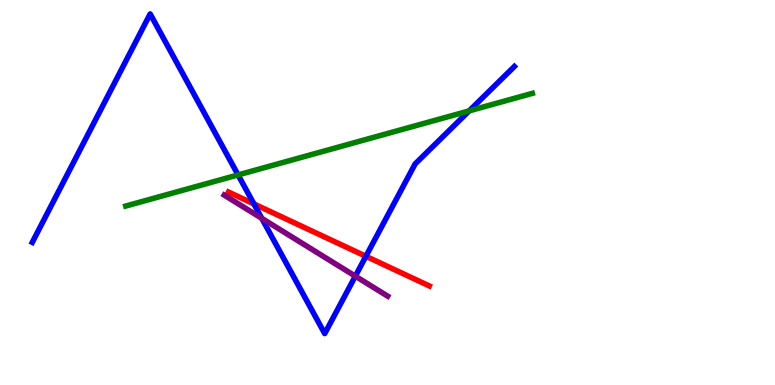[{'lines': ['blue', 'red'], 'intersections': [{'x': 3.28, 'y': 4.7}, {'x': 4.72, 'y': 3.34}]}, {'lines': ['green', 'red'], 'intersections': []}, {'lines': ['purple', 'red'], 'intersections': []}, {'lines': ['blue', 'green'], 'intersections': [{'x': 3.07, 'y': 5.46}, {'x': 6.05, 'y': 7.12}]}, {'lines': ['blue', 'purple'], 'intersections': [{'x': 3.38, 'y': 4.33}, {'x': 4.58, 'y': 2.83}]}, {'lines': ['green', 'purple'], 'intersections': []}]